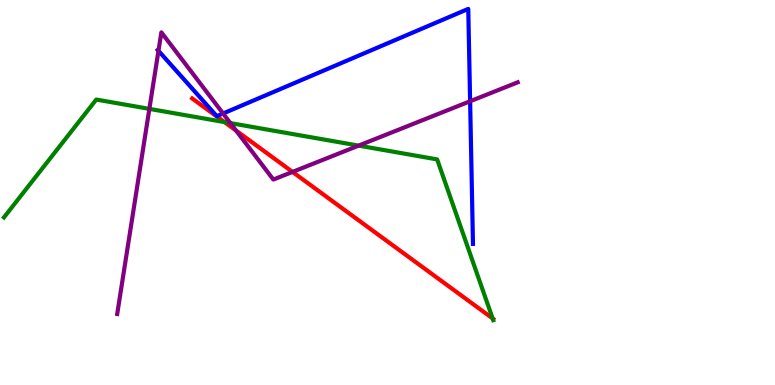[{'lines': ['blue', 'red'], 'intersections': []}, {'lines': ['green', 'red'], 'intersections': [{'x': 2.9, 'y': 6.83}, {'x': 6.36, 'y': 1.73}]}, {'lines': ['purple', 'red'], 'intersections': [{'x': 3.05, 'y': 6.61}, {'x': 3.77, 'y': 5.53}]}, {'lines': ['blue', 'green'], 'intersections': []}, {'lines': ['blue', 'purple'], 'intersections': [{'x': 2.04, 'y': 8.68}, {'x': 2.88, 'y': 7.05}, {'x': 6.07, 'y': 7.37}]}, {'lines': ['green', 'purple'], 'intersections': [{'x': 1.93, 'y': 7.17}, {'x': 2.97, 'y': 6.8}, {'x': 4.63, 'y': 6.22}]}]